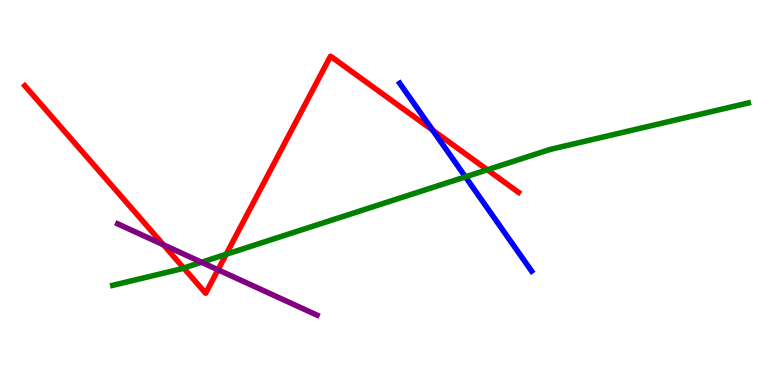[{'lines': ['blue', 'red'], 'intersections': [{'x': 5.58, 'y': 6.62}]}, {'lines': ['green', 'red'], 'intersections': [{'x': 2.37, 'y': 3.04}, {'x': 2.92, 'y': 3.4}, {'x': 6.29, 'y': 5.59}]}, {'lines': ['purple', 'red'], 'intersections': [{'x': 2.11, 'y': 3.64}, {'x': 2.81, 'y': 2.99}]}, {'lines': ['blue', 'green'], 'intersections': [{'x': 6.01, 'y': 5.41}]}, {'lines': ['blue', 'purple'], 'intersections': []}, {'lines': ['green', 'purple'], 'intersections': [{'x': 2.6, 'y': 3.19}]}]